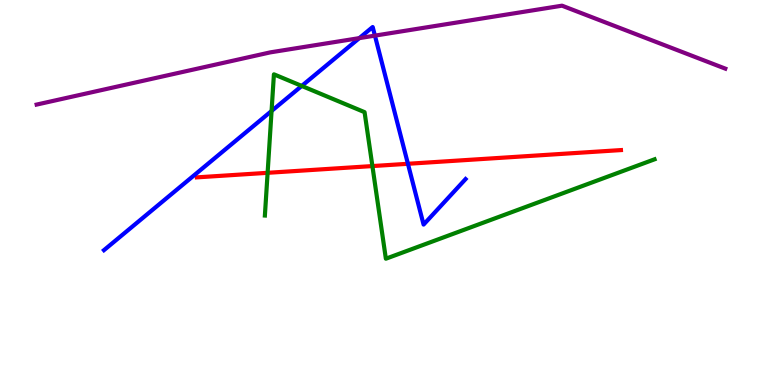[{'lines': ['blue', 'red'], 'intersections': [{'x': 5.26, 'y': 5.75}]}, {'lines': ['green', 'red'], 'intersections': [{'x': 3.45, 'y': 5.51}, {'x': 4.81, 'y': 5.69}]}, {'lines': ['purple', 'red'], 'intersections': []}, {'lines': ['blue', 'green'], 'intersections': [{'x': 3.5, 'y': 7.12}, {'x': 3.89, 'y': 7.77}]}, {'lines': ['blue', 'purple'], 'intersections': [{'x': 4.64, 'y': 9.01}, {'x': 4.84, 'y': 9.07}]}, {'lines': ['green', 'purple'], 'intersections': []}]